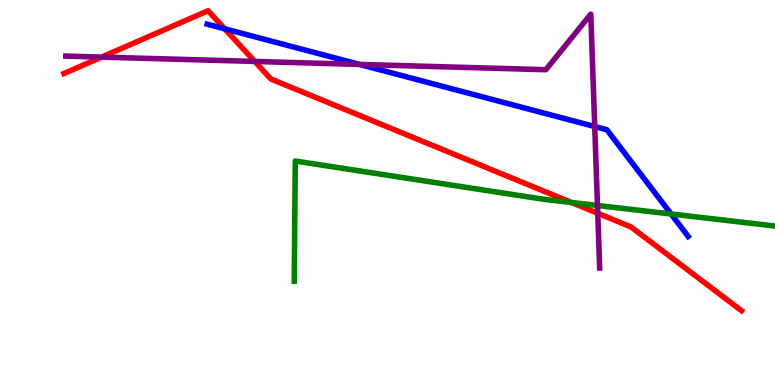[{'lines': ['blue', 'red'], 'intersections': [{'x': 2.9, 'y': 9.25}]}, {'lines': ['green', 'red'], 'intersections': [{'x': 7.37, 'y': 4.74}]}, {'lines': ['purple', 'red'], 'intersections': [{'x': 1.31, 'y': 8.52}, {'x': 3.29, 'y': 8.4}, {'x': 7.71, 'y': 4.46}]}, {'lines': ['blue', 'green'], 'intersections': [{'x': 8.66, 'y': 4.44}]}, {'lines': ['blue', 'purple'], 'intersections': [{'x': 4.64, 'y': 8.33}, {'x': 7.67, 'y': 6.71}]}, {'lines': ['green', 'purple'], 'intersections': [{'x': 7.71, 'y': 4.66}]}]